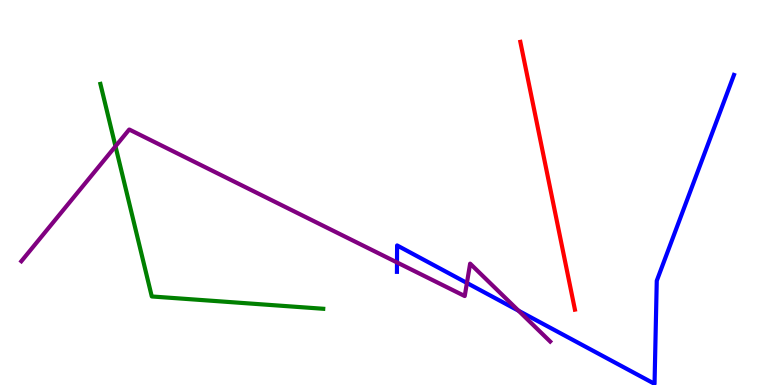[{'lines': ['blue', 'red'], 'intersections': []}, {'lines': ['green', 'red'], 'intersections': []}, {'lines': ['purple', 'red'], 'intersections': []}, {'lines': ['blue', 'green'], 'intersections': []}, {'lines': ['blue', 'purple'], 'intersections': [{'x': 5.12, 'y': 3.18}, {'x': 6.02, 'y': 2.65}, {'x': 6.69, 'y': 1.93}]}, {'lines': ['green', 'purple'], 'intersections': [{'x': 1.49, 'y': 6.2}]}]